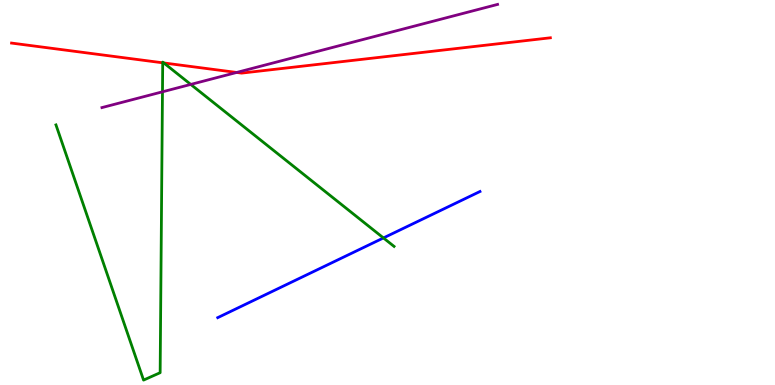[{'lines': ['blue', 'red'], 'intersections': []}, {'lines': ['green', 'red'], 'intersections': [{'x': 2.1, 'y': 8.37}, {'x': 2.11, 'y': 8.36}]}, {'lines': ['purple', 'red'], 'intersections': [{'x': 3.05, 'y': 8.12}]}, {'lines': ['blue', 'green'], 'intersections': [{'x': 4.95, 'y': 3.82}]}, {'lines': ['blue', 'purple'], 'intersections': []}, {'lines': ['green', 'purple'], 'intersections': [{'x': 2.1, 'y': 7.62}, {'x': 2.46, 'y': 7.81}]}]